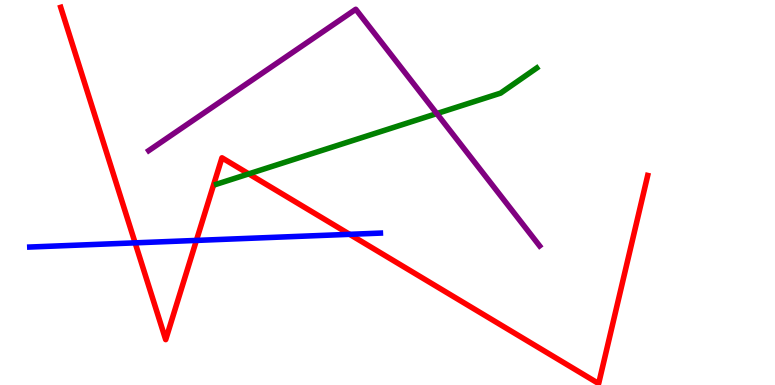[{'lines': ['blue', 'red'], 'intersections': [{'x': 1.74, 'y': 3.69}, {'x': 2.53, 'y': 3.76}, {'x': 4.51, 'y': 3.91}]}, {'lines': ['green', 'red'], 'intersections': [{'x': 3.21, 'y': 5.48}]}, {'lines': ['purple', 'red'], 'intersections': []}, {'lines': ['blue', 'green'], 'intersections': []}, {'lines': ['blue', 'purple'], 'intersections': []}, {'lines': ['green', 'purple'], 'intersections': [{'x': 5.64, 'y': 7.05}]}]